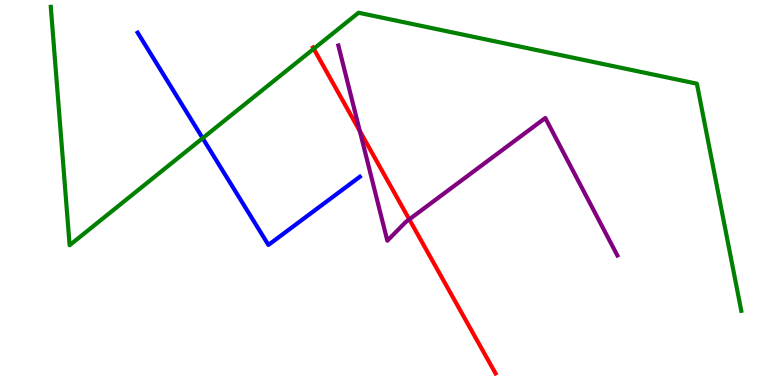[{'lines': ['blue', 'red'], 'intersections': []}, {'lines': ['green', 'red'], 'intersections': [{'x': 4.05, 'y': 8.73}]}, {'lines': ['purple', 'red'], 'intersections': [{'x': 4.64, 'y': 6.6}, {'x': 5.28, 'y': 4.3}]}, {'lines': ['blue', 'green'], 'intersections': [{'x': 2.61, 'y': 6.41}]}, {'lines': ['blue', 'purple'], 'intersections': []}, {'lines': ['green', 'purple'], 'intersections': []}]